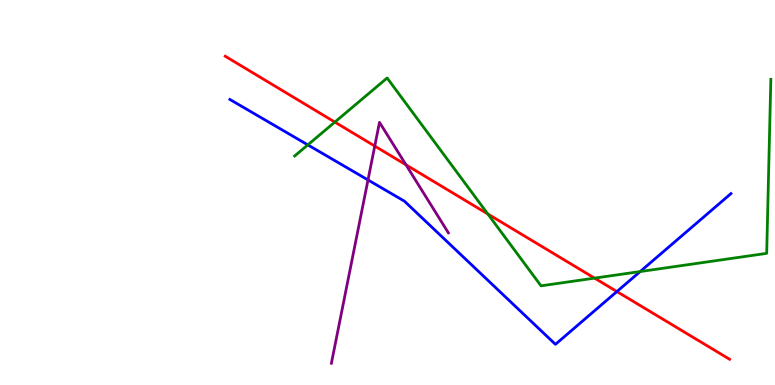[{'lines': ['blue', 'red'], 'intersections': [{'x': 7.96, 'y': 2.43}]}, {'lines': ['green', 'red'], 'intersections': [{'x': 4.32, 'y': 6.83}, {'x': 6.29, 'y': 4.44}, {'x': 7.67, 'y': 2.78}]}, {'lines': ['purple', 'red'], 'intersections': [{'x': 4.84, 'y': 6.21}, {'x': 5.24, 'y': 5.72}]}, {'lines': ['blue', 'green'], 'intersections': [{'x': 3.97, 'y': 6.24}, {'x': 8.26, 'y': 2.95}]}, {'lines': ['blue', 'purple'], 'intersections': [{'x': 4.75, 'y': 5.33}]}, {'lines': ['green', 'purple'], 'intersections': []}]